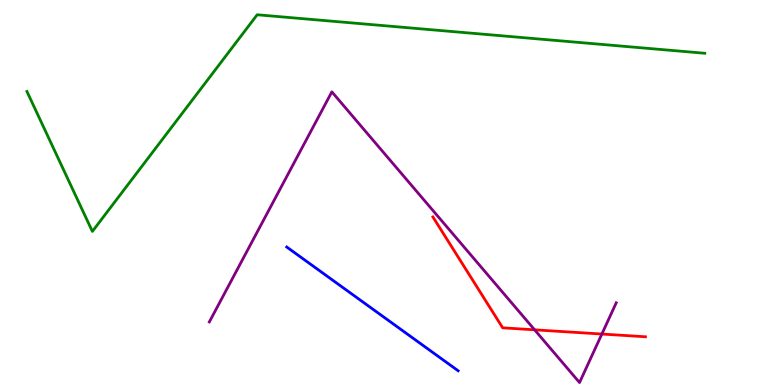[{'lines': ['blue', 'red'], 'intersections': []}, {'lines': ['green', 'red'], 'intersections': []}, {'lines': ['purple', 'red'], 'intersections': [{'x': 6.9, 'y': 1.43}, {'x': 7.77, 'y': 1.32}]}, {'lines': ['blue', 'green'], 'intersections': []}, {'lines': ['blue', 'purple'], 'intersections': []}, {'lines': ['green', 'purple'], 'intersections': []}]